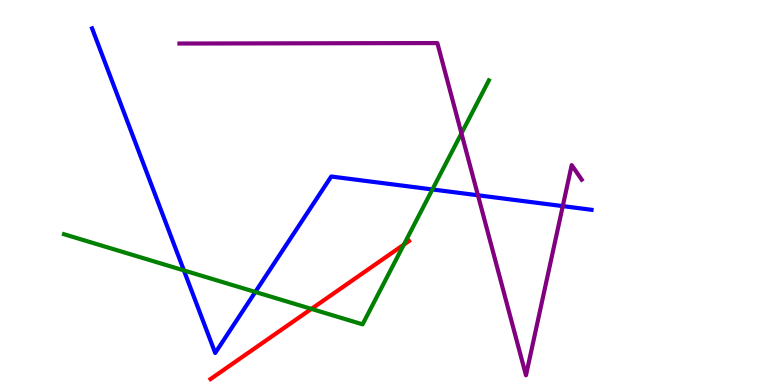[{'lines': ['blue', 'red'], 'intersections': []}, {'lines': ['green', 'red'], 'intersections': [{'x': 4.02, 'y': 1.98}, {'x': 5.21, 'y': 3.65}]}, {'lines': ['purple', 'red'], 'intersections': []}, {'lines': ['blue', 'green'], 'intersections': [{'x': 2.37, 'y': 2.98}, {'x': 3.29, 'y': 2.42}, {'x': 5.58, 'y': 5.08}]}, {'lines': ['blue', 'purple'], 'intersections': [{'x': 6.17, 'y': 4.93}, {'x': 7.26, 'y': 4.65}]}, {'lines': ['green', 'purple'], 'intersections': [{'x': 5.95, 'y': 6.54}]}]